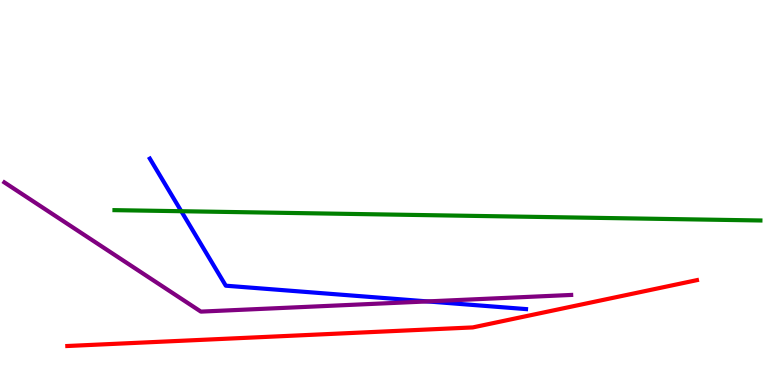[{'lines': ['blue', 'red'], 'intersections': []}, {'lines': ['green', 'red'], 'intersections': []}, {'lines': ['purple', 'red'], 'intersections': []}, {'lines': ['blue', 'green'], 'intersections': [{'x': 2.34, 'y': 4.51}]}, {'lines': ['blue', 'purple'], 'intersections': [{'x': 5.52, 'y': 2.17}]}, {'lines': ['green', 'purple'], 'intersections': []}]